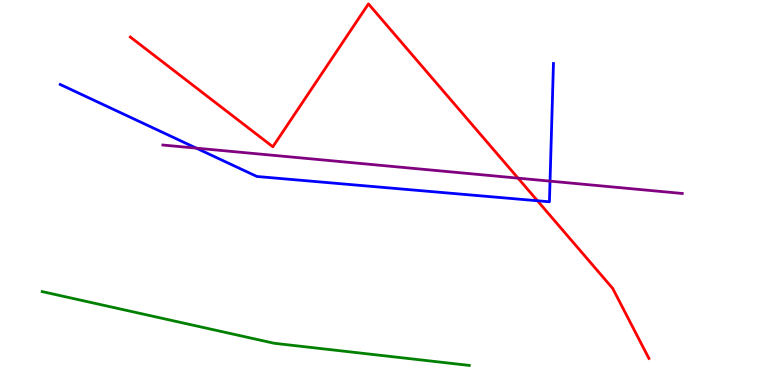[{'lines': ['blue', 'red'], 'intersections': [{'x': 6.93, 'y': 4.79}]}, {'lines': ['green', 'red'], 'intersections': []}, {'lines': ['purple', 'red'], 'intersections': [{'x': 6.68, 'y': 5.37}]}, {'lines': ['blue', 'green'], 'intersections': []}, {'lines': ['blue', 'purple'], 'intersections': [{'x': 2.53, 'y': 6.15}, {'x': 7.1, 'y': 5.3}]}, {'lines': ['green', 'purple'], 'intersections': []}]